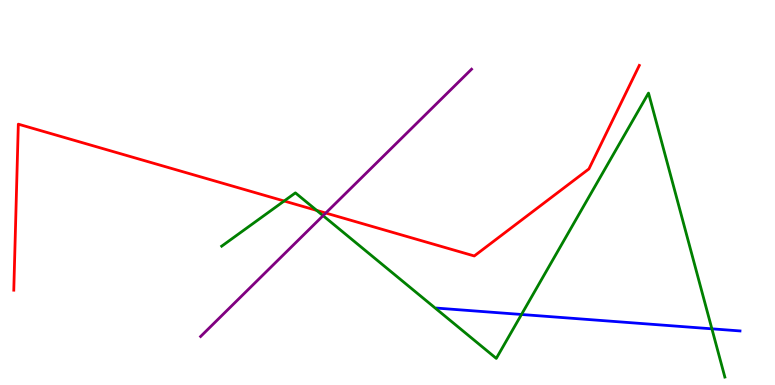[{'lines': ['blue', 'red'], 'intersections': []}, {'lines': ['green', 'red'], 'intersections': [{'x': 3.67, 'y': 4.78}, {'x': 4.09, 'y': 4.53}]}, {'lines': ['purple', 'red'], 'intersections': [{'x': 4.2, 'y': 4.47}]}, {'lines': ['blue', 'green'], 'intersections': [{'x': 6.73, 'y': 1.83}, {'x': 9.19, 'y': 1.46}]}, {'lines': ['blue', 'purple'], 'intersections': []}, {'lines': ['green', 'purple'], 'intersections': [{'x': 4.17, 'y': 4.4}]}]